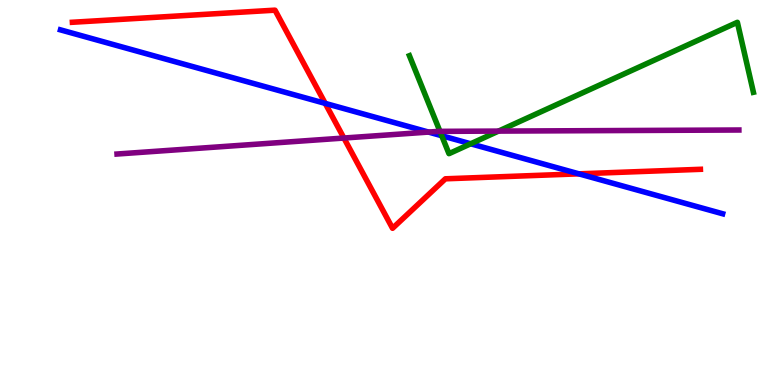[{'lines': ['blue', 'red'], 'intersections': [{'x': 4.2, 'y': 7.31}, {'x': 7.47, 'y': 5.48}]}, {'lines': ['green', 'red'], 'intersections': []}, {'lines': ['purple', 'red'], 'intersections': [{'x': 4.44, 'y': 6.41}]}, {'lines': ['blue', 'green'], 'intersections': [{'x': 5.7, 'y': 6.47}, {'x': 6.07, 'y': 6.27}]}, {'lines': ['blue', 'purple'], 'intersections': [{'x': 5.53, 'y': 6.57}]}, {'lines': ['green', 'purple'], 'intersections': [{'x': 5.68, 'y': 6.59}, {'x': 6.43, 'y': 6.6}]}]